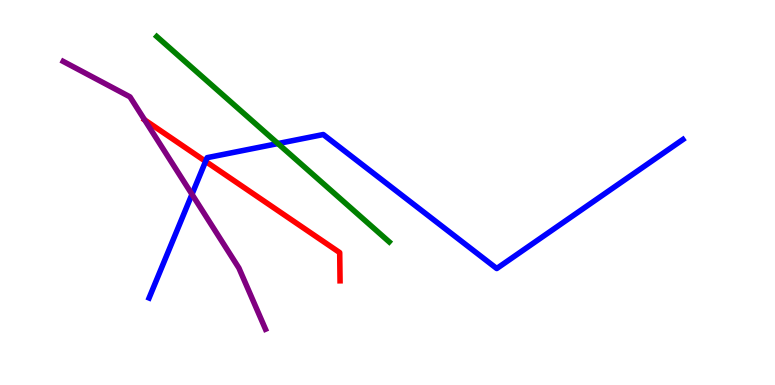[{'lines': ['blue', 'red'], 'intersections': [{'x': 2.65, 'y': 5.81}]}, {'lines': ['green', 'red'], 'intersections': []}, {'lines': ['purple', 'red'], 'intersections': [{'x': 1.87, 'y': 6.89}]}, {'lines': ['blue', 'green'], 'intersections': [{'x': 3.59, 'y': 6.27}]}, {'lines': ['blue', 'purple'], 'intersections': [{'x': 2.48, 'y': 4.95}]}, {'lines': ['green', 'purple'], 'intersections': []}]